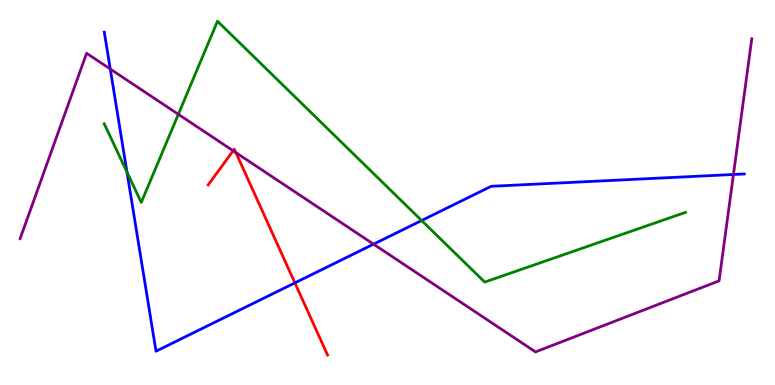[{'lines': ['blue', 'red'], 'intersections': [{'x': 3.81, 'y': 2.65}]}, {'lines': ['green', 'red'], 'intersections': []}, {'lines': ['purple', 'red'], 'intersections': [{'x': 3.01, 'y': 6.08}, {'x': 3.04, 'y': 6.04}]}, {'lines': ['blue', 'green'], 'intersections': [{'x': 1.64, 'y': 5.53}, {'x': 5.44, 'y': 4.27}]}, {'lines': ['blue', 'purple'], 'intersections': [{'x': 1.42, 'y': 8.21}, {'x': 4.82, 'y': 3.66}, {'x': 9.46, 'y': 5.47}]}, {'lines': ['green', 'purple'], 'intersections': [{'x': 2.3, 'y': 7.03}]}]